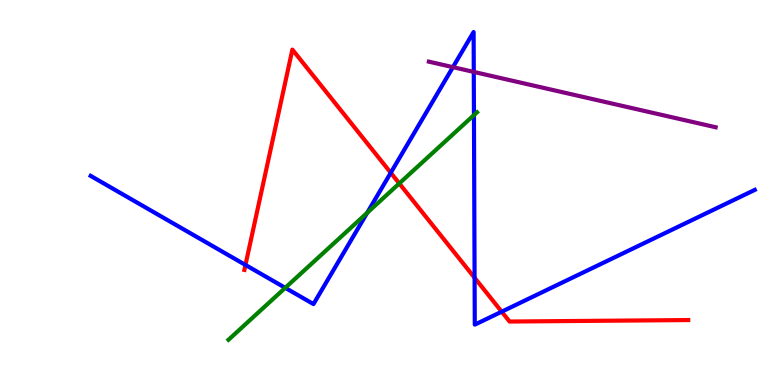[{'lines': ['blue', 'red'], 'intersections': [{'x': 3.17, 'y': 3.12}, {'x': 5.04, 'y': 5.51}, {'x': 6.12, 'y': 2.79}, {'x': 6.47, 'y': 1.9}]}, {'lines': ['green', 'red'], 'intersections': [{'x': 5.15, 'y': 5.24}]}, {'lines': ['purple', 'red'], 'intersections': []}, {'lines': ['blue', 'green'], 'intersections': [{'x': 3.68, 'y': 2.52}, {'x': 4.74, 'y': 4.47}, {'x': 6.12, 'y': 7.01}]}, {'lines': ['blue', 'purple'], 'intersections': [{'x': 5.84, 'y': 8.26}, {'x': 6.11, 'y': 8.13}]}, {'lines': ['green', 'purple'], 'intersections': []}]